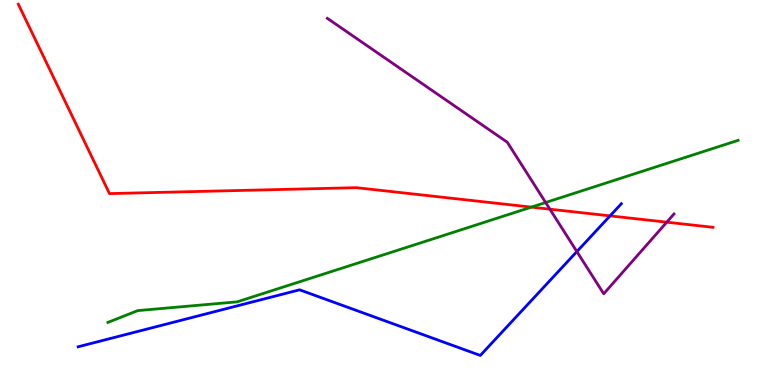[{'lines': ['blue', 'red'], 'intersections': [{'x': 7.87, 'y': 4.39}]}, {'lines': ['green', 'red'], 'intersections': [{'x': 6.86, 'y': 4.62}]}, {'lines': ['purple', 'red'], 'intersections': [{'x': 7.1, 'y': 4.57}, {'x': 8.6, 'y': 4.23}]}, {'lines': ['blue', 'green'], 'intersections': []}, {'lines': ['blue', 'purple'], 'intersections': [{'x': 7.44, 'y': 3.47}]}, {'lines': ['green', 'purple'], 'intersections': [{'x': 7.04, 'y': 4.74}]}]